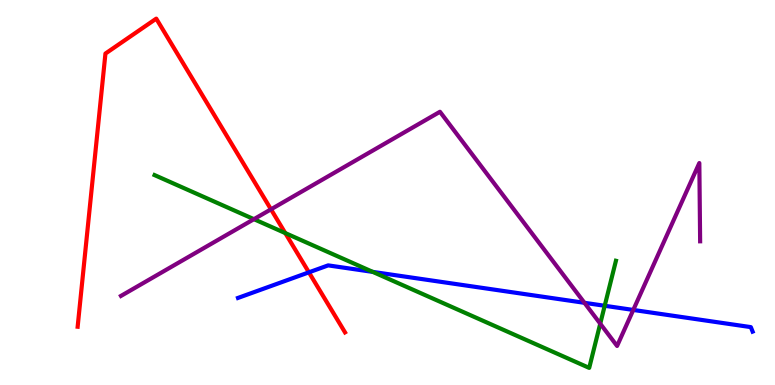[{'lines': ['blue', 'red'], 'intersections': [{'x': 3.99, 'y': 2.93}]}, {'lines': ['green', 'red'], 'intersections': [{'x': 3.68, 'y': 3.95}]}, {'lines': ['purple', 'red'], 'intersections': [{'x': 3.5, 'y': 4.56}]}, {'lines': ['blue', 'green'], 'intersections': [{'x': 4.81, 'y': 2.94}, {'x': 7.8, 'y': 2.06}]}, {'lines': ['blue', 'purple'], 'intersections': [{'x': 7.54, 'y': 2.13}, {'x': 8.17, 'y': 1.95}]}, {'lines': ['green', 'purple'], 'intersections': [{'x': 3.28, 'y': 4.31}, {'x': 7.75, 'y': 1.59}]}]